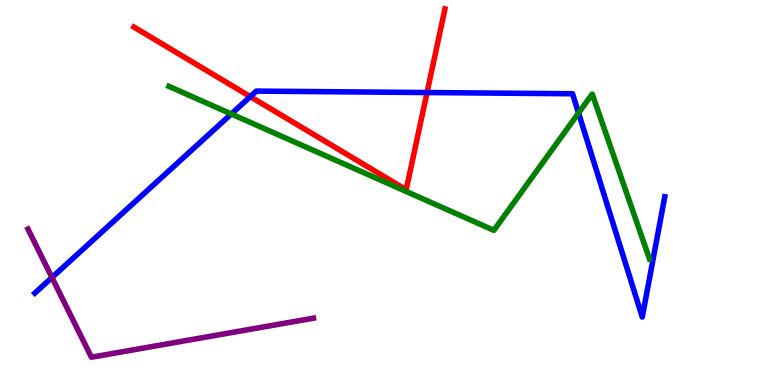[{'lines': ['blue', 'red'], 'intersections': [{'x': 3.23, 'y': 7.49}, {'x': 5.51, 'y': 7.6}]}, {'lines': ['green', 'red'], 'intersections': []}, {'lines': ['purple', 'red'], 'intersections': []}, {'lines': ['blue', 'green'], 'intersections': [{'x': 2.98, 'y': 7.04}, {'x': 7.47, 'y': 7.06}]}, {'lines': ['blue', 'purple'], 'intersections': [{'x': 0.67, 'y': 2.79}]}, {'lines': ['green', 'purple'], 'intersections': []}]